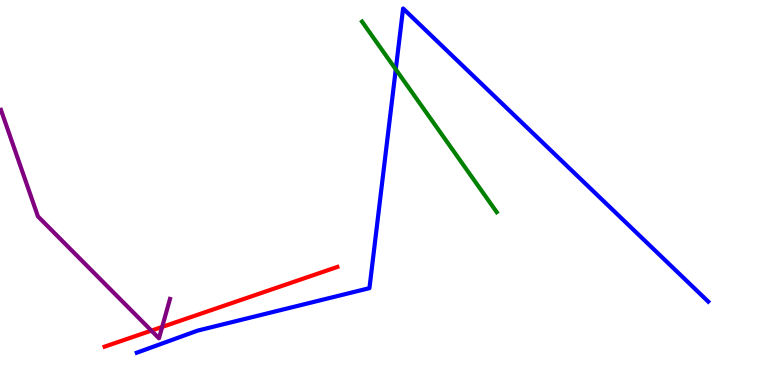[{'lines': ['blue', 'red'], 'intersections': []}, {'lines': ['green', 'red'], 'intersections': []}, {'lines': ['purple', 'red'], 'intersections': [{'x': 1.95, 'y': 1.41}, {'x': 2.09, 'y': 1.51}]}, {'lines': ['blue', 'green'], 'intersections': [{'x': 5.11, 'y': 8.2}]}, {'lines': ['blue', 'purple'], 'intersections': []}, {'lines': ['green', 'purple'], 'intersections': []}]